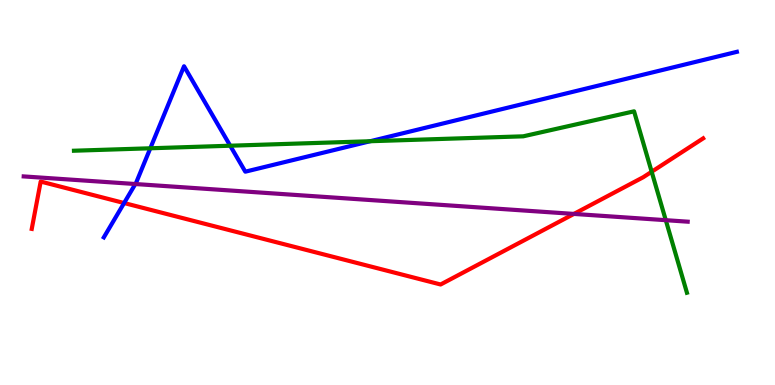[{'lines': ['blue', 'red'], 'intersections': [{'x': 1.6, 'y': 4.73}]}, {'lines': ['green', 'red'], 'intersections': [{'x': 8.41, 'y': 5.54}]}, {'lines': ['purple', 'red'], 'intersections': [{'x': 7.41, 'y': 4.44}]}, {'lines': ['blue', 'green'], 'intersections': [{'x': 1.94, 'y': 6.15}, {'x': 2.97, 'y': 6.22}, {'x': 4.78, 'y': 6.33}]}, {'lines': ['blue', 'purple'], 'intersections': [{'x': 1.75, 'y': 5.22}]}, {'lines': ['green', 'purple'], 'intersections': [{'x': 8.59, 'y': 4.28}]}]